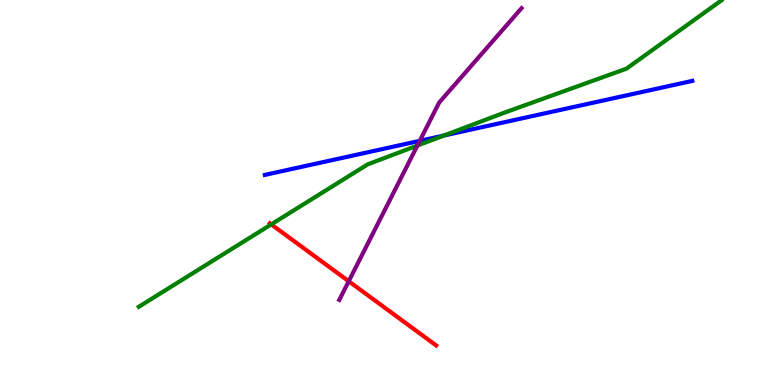[{'lines': ['blue', 'red'], 'intersections': []}, {'lines': ['green', 'red'], 'intersections': [{'x': 3.5, 'y': 4.17}]}, {'lines': ['purple', 'red'], 'intersections': [{'x': 4.5, 'y': 2.69}]}, {'lines': ['blue', 'green'], 'intersections': [{'x': 5.73, 'y': 6.48}]}, {'lines': ['blue', 'purple'], 'intersections': [{'x': 5.42, 'y': 6.34}]}, {'lines': ['green', 'purple'], 'intersections': [{'x': 5.39, 'y': 6.22}]}]